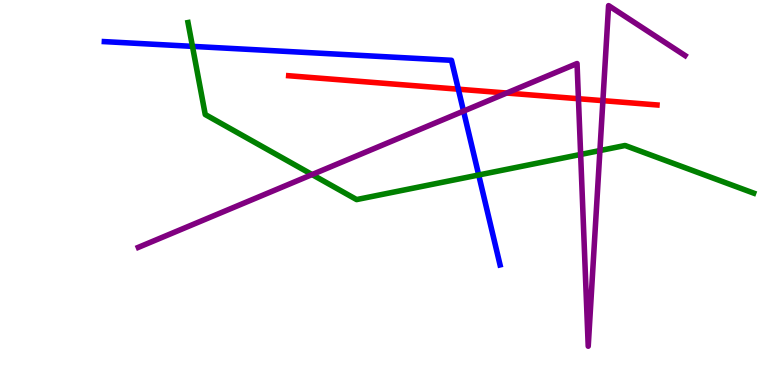[{'lines': ['blue', 'red'], 'intersections': [{'x': 5.91, 'y': 7.68}]}, {'lines': ['green', 'red'], 'intersections': []}, {'lines': ['purple', 'red'], 'intersections': [{'x': 6.54, 'y': 7.58}, {'x': 7.46, 'y': 7.44}, {'x': 7.78, 'y': 7.39}]}, {'lines': ['blue', 'green'], 'intersections': [{'x': 2.48, 'y': 8.8}, {'x': 6.18, 'y': 5.46}]}, {'lines': ['blue', 'purple'], 'intersections': [{'x': 5.98, 'y': 7.11}]}, {'lines': ['green', 'purple'], 'intersections': [{'x': 4.03, 'y': 5.47}, {'x': 7.49, 'y': 5.99}, {'x': 7.74, 'y': 6.09}]}]